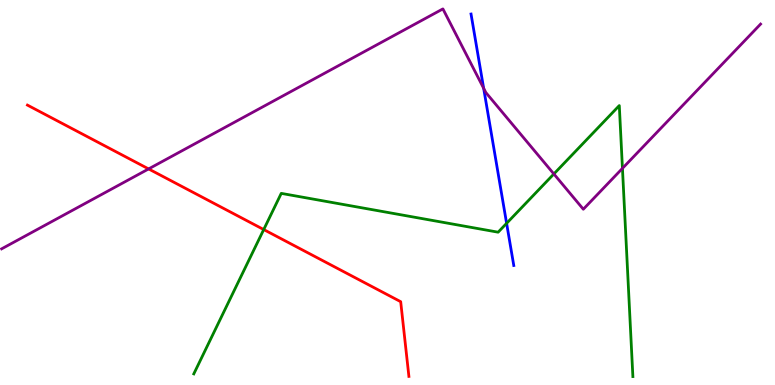[{'lines': ['blue', 'red'], 'intersections': []}, {'lines': ['green', 'red'], 'intersections': [{'x': 3.4, 'y': 4.04}]}, {'lines': ['purple', 'red'], 'intersections': [{'x': 1.92, 'y': 5.61}]}, {'lines': ['blue', 'green'], 'intersections': [{'x': 6.54, 'y': 4.2}]}, {'lines': ['blue', 'purple'], 'intersections': [{'x': 6.24, 'y': 7.71}]}, {'lines': ['green', 'purple'], 'intersections': [{'x': 7.15, 'y': 5.48}, {'x': 8.03, 'y': 5.63}]}]